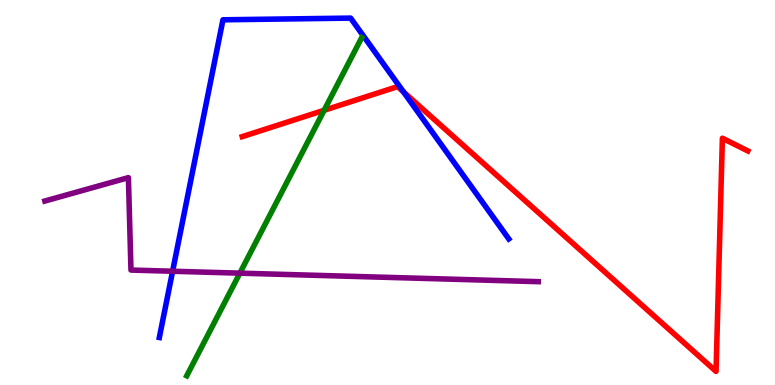[{'lines': ['blue', 'red'], 'intersections': [{'x': 5.21, 'y': 7.61}]}, {'lines': ['green', 'red'], 'intersections': [{'x': 4.18, 'y': 7.14}]}, {'lines': ['purple', 'red'], 'intersections': []}, {'lines': ['blue', 'green'], 'intersections': []}, {'lines': ['blue', 'purple'], 'intersections': [{'x': 2.23, 'y': 2.95}]}, {'lines': ['green', 'purple'], 'intersections': [{'x': 3.09, 'y': 2.9}]}]